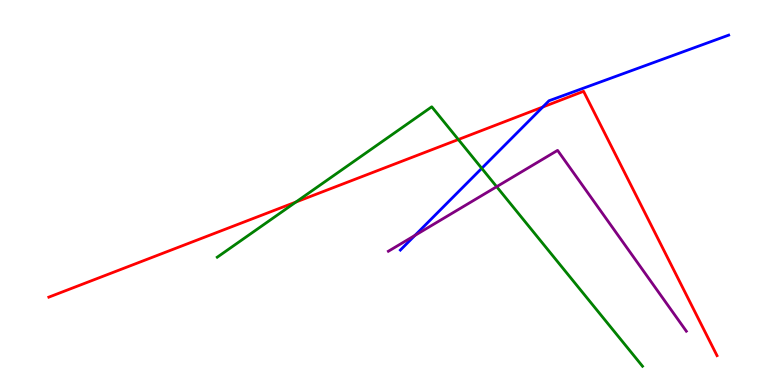[{'lines': ['blue', 'red'], 'intersections': [{'x': 7.0, 'y': 7.22}]}, {'lines': ['green', 'red'], 'intersections': [{'x': 3.82, 'y': 4.75}, {'x': 5.91, 'y': 6.38}]}, {'lines': ['purple', 'red'], 'intersections': []}, {'lines': ['blue', 'green'], 'intersections': [{'x': 6.22, 'y': 5.63}]}, {'lines': ['blue', 'purple'], 'intersections': [{'x': 5.35, 'y': 3.89}]}, {'lines': ['green', 'purple'], 'intersections': [{'x': 6.41, 'y': 5.15}]}]